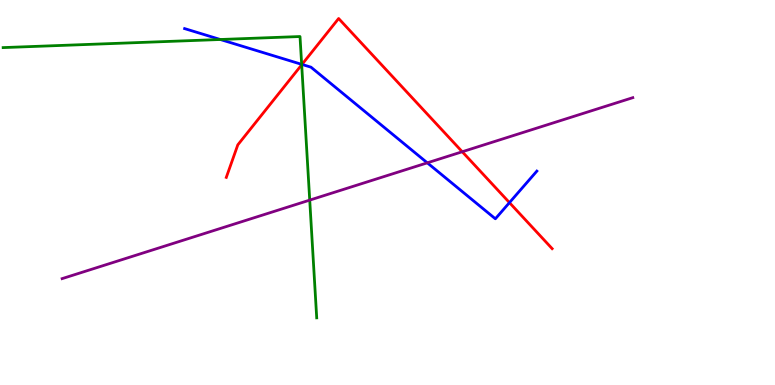[{'lines': ['blue', 'red'], 'intersections': [{'x': 3.9, 'y': 8.33}, {'x': 6.57, 'y': 4.74}]}, {'lines': ['green', 'red'], 'intersections': [{'x': 3.89, 'y': 8.32}]}, {'lines': ['purple', 'red'], 'intersections': [{'x': 5.96, 'y': 6.06}]}, {'lines': ['blue', 'green'], 'intersections': [{'x': 2.84, 'y': 8.97}, {'x': 3.89, 'y': 8.33}]}, {'lines': ['blue', 'purple'], 'intersections': [{'x': 5.51, 'y': 5.77}]}, {'lines': ['green', 'purple'], 'intersections': [{'x': 4.0, 'y': 4.8}]}]